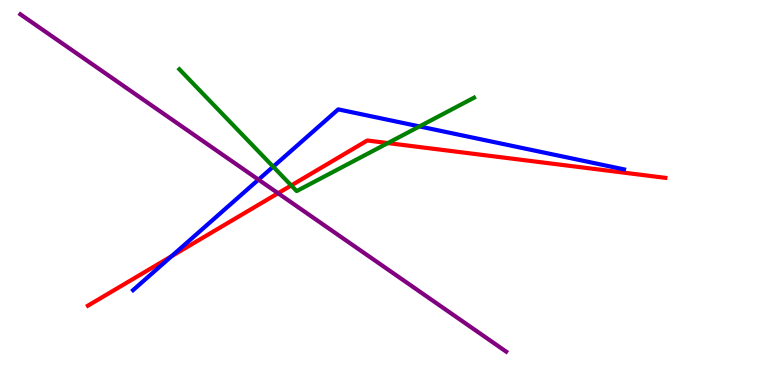[{'lines': ['blue', 'red'], 'intersections': [{'x': 2.21, 'y': 3.35}]}, {'lines': ['green', 'red'], 'intersections': [{'x': 3.76, 'y': 5.18}, {'x': 5.0, 'y': 6.28}]}, {'lines': ['purple', 'red'], 'intersections': [{'x': 3.59, 'y': 4.98}]}, {'lines': ['blue', 'green'], 'intersections': [{'x': 3.52, 'y': 5.67}, {'x': 5.41, 'y': 6.72}]}, {'lines': ['blue', 'purple'], 'intersections': [{'x': 3.34, 'y': 5.33}]}, {'lines': ['green', 'purple'], 'intersections': []}]